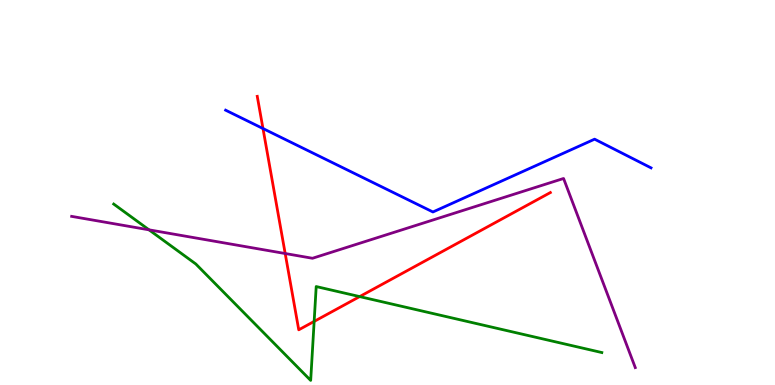[{'lines': ['blue', 'red'], 'intersections': [{'x': 3.39, 'y': 6.66}]}, {'lines': ['green', 'red'], 'intersections': [{'x': 4.05, 'y': 1.65}, {'x': 4.64, 'y': 2.3}]}, {'lines': ['purple', 'red'], 'intersections': [{'x': 3.68, 'y': 3.42}]}, {'lines': ['blue', 'green'], 'intersections': []}, {'lines': ['blue', 'purple'], 'intersections': []}, {'lines': ['green', 'purple'], 'intersections': [{'x': 1.92, 'y': 4.03}]}]